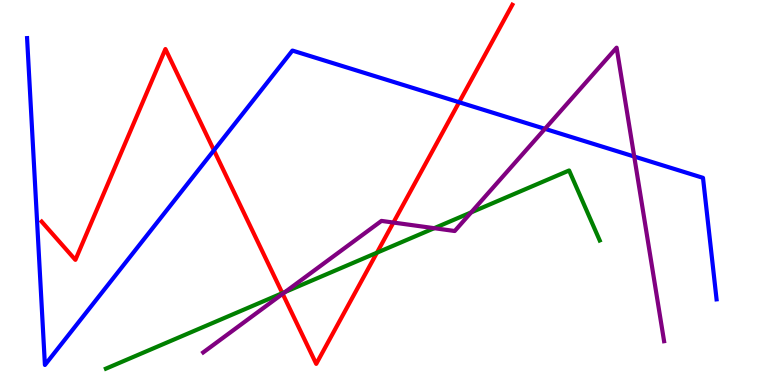[{'lines': ['blue', 'red'], 'intersections': [{'x': 2.76, 'y': 6.1}, {'x': 5.92, 'y': 7.34}]}, {'lines': ['green', 'red'], 'intersections': [{'x': 3.64, 'y': 2.39}, {'x': 4.86, 'y': 3.44}]}, {'lines': ['purple', 'red'], 'intersections': [{'x': 3.65, 'y': 2.37}, {'x': 5.08, 'y': 4.22}]}, {'lines': ['blue', 'green'], 'intersections': []}, {'lines': ['blue', 'purple'], 'intersections': [{'x': 7.03, 'y': 6.65}, {'x': 8.18, 'y': 5.93}]}, {'lines': ['green', 'purple'], 'intersections': [{'x': 3.68, 'y': 2.42}, {'x': 5.6, 'y': 4.07}, {'x': 6.08, 'y': 4.48}]}]